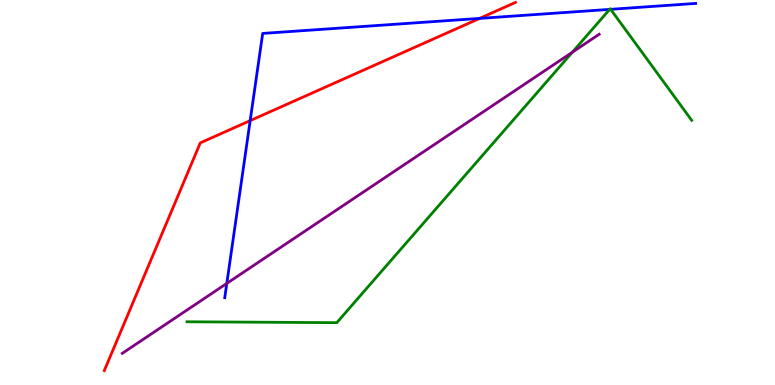[{'lines': ['blue', 'red'], 'intersections': [{'x': 3.23, 'y': 6.87}, {'x': 6.19, 'y': 9.52}]}, {'lines': ['green', 'red'], 'intersections': []}, {'lines': ['purple', 'red'], 'intersections': []}, {'lines': ['blue', 'green'], 'intersections': [{'x': 7.87, 'y': 9.76}, {'x': 7.88, 'y': 9.76}]}, {'lines': ['blue', 'purple'], 'intersections': [{'x': 2.93, 'y': 2.64}]}, {'lines': ['green', 'purple'], 'intersections': [{'x': 7.38, 'y': 8.64}]}]